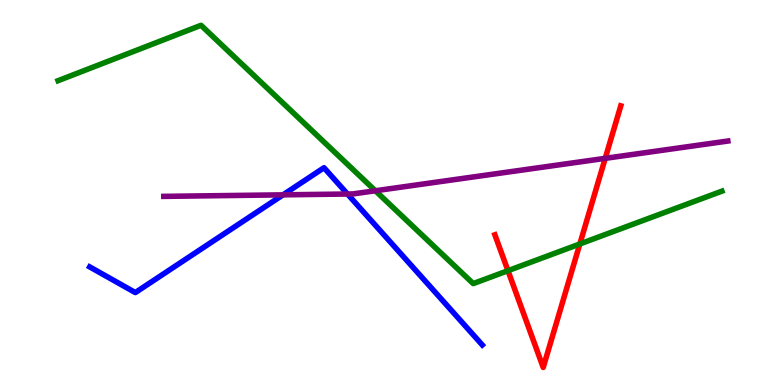[{'lines': ['blue', 'red'], 'intersections': []}, {'lines': ['green', 'red'], 'intersections': [{'x': 6.55, 'y': 2.97}, {'x': 7.48, 'y': 3.66}]}, {'lines': ['purple', 'red'], 'intersections': [{'x': 7.81, 'y': 5.89}]}, {'lines': ['blue', 'green'], 'intersections': []}, {'lines': ['blue', 'purple'], 'intersections': [{'x': 3.65, 'y': 4.94}, {'x': 4.48, 'y': 4.96}]}, {'lines': ['green', 'purple'], 'intersections': [{'x': 4.84, 'y': 5.05}]}]